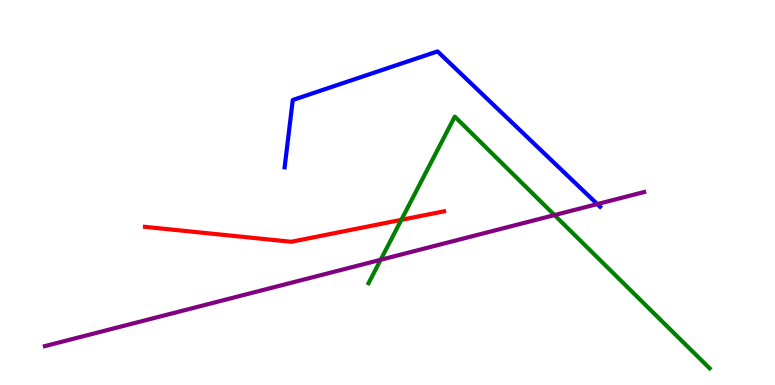[{'lines': ['blue', 'red'], 'intersections': []}, {'lines': ['green', 'red'], 'intersections': [{'x': 5.18, 'y': 4.29}]}, {'lines': ['purple', 'red'], 'intersections': []}, {'lines': ['blue', 'green'], 'intersections': []}, {'lines': ['blue', 'purple'], 'intersections': [{'x': 7.71, 'y': 4.7}]}, {'lines': ['green', 'purple'], 'intersections': [{'x': 4.91, 'y': 3.25}, {'x': 7.15, 'y': 4.41}]}]